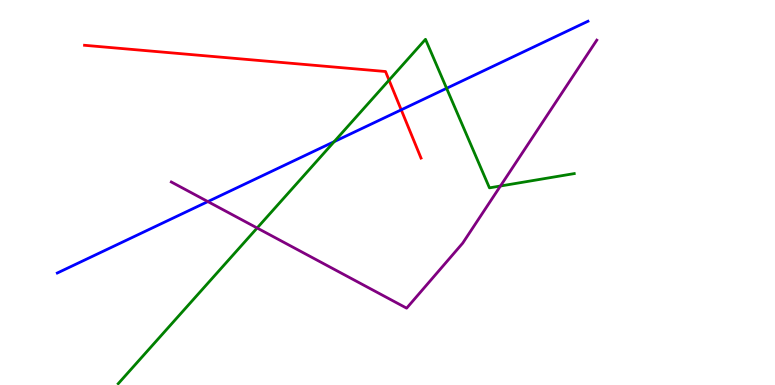[{'lines': ['blue', 'red'], 'intersections': [{'x': 5.18, 'y': 7.15}]}, {'lines': ['green', 'red'], 'intersections': [{'x': 5.02, 'y': 7.92}]}, {'lines': ['purple', 'red'], 'intersections': []}, {'lines': ['blue', 'green'], 'intersections': [{'x': 4.31, 'y': 6.32}, {'x': 5.76, 'y': 7.71}]}, {'lines': ['blue', 'purple'], 'intersections': [{'x': 2.68, 'y': 4.76}]}, {'lines': ['green', 'purple'], 'intersections': [{'x': 3.32, 'y': 4.08}, {'x': 6.46, 'y': 5.17}]}]